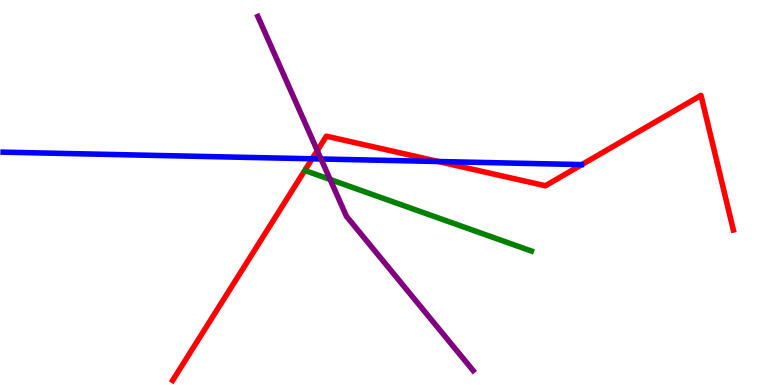[{'lines': ['blue', 'red'], 'intersections': [{'x': 4.03, 'y': 5.88}, {'x': 5.66, 'y': 5.8}]}, {'lines': ['green', 'red'], 'intersections': []}, {'lines': ['purple', 'red'], 'intersections': [{'x': 4.09, 'y': 6.09}]}, {'lines': ['blue', 'green'], 'intersections': []}, {'lines': ['blue', 'purple'], 'intersections': [{'x': 4.14, 'y': 5.87}]}, {'lines': ['green', 'purple'], 'intersections': [{'x': 4.26, 'y': 5.34}]}]